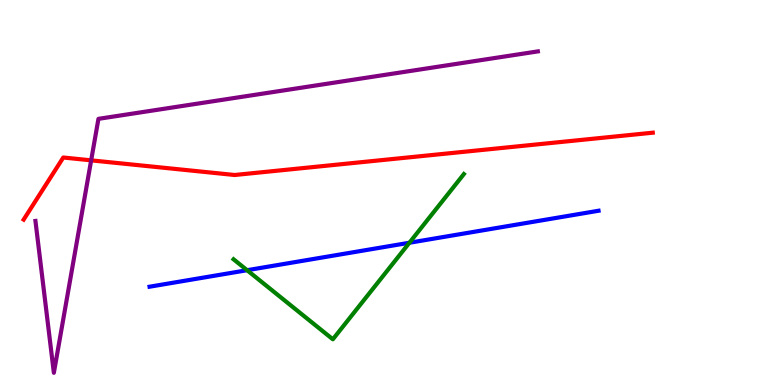[{'lines': ['blue', 'red'], 'intersections': []}, {'lines': ['green', 'red'], 'intersections': []}, {'lines': ['purple', 'red'], 'intersections': [{'x': 1.18, 'y': 5.83}]}, {'lines': ['blue', 'green'], 'intersections': [{'x': 3.19, 'y': 2.98}, {'x': 5.28, 'y': 3.69}]}, {'lines': ['blue', 'purple'], 'intersections': []}, {'lines': ['green', 'purple'], 'intersections': []}]